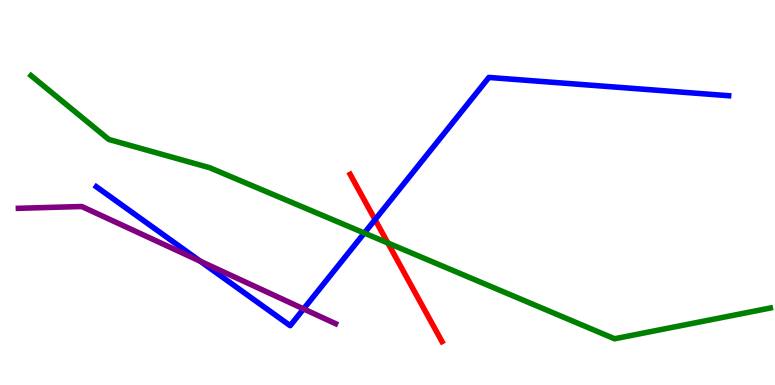[{'lines': ['blue', 'red'], 'intersections': [{'x': 4.84, 'y': 4.29}]}, {'lines': ['green', 'red'], 'intersections': [{'x': 5.0, 'y': 3.69}]}, {'lines': ['purple', 'red'], 'intersections': []}, {'lines': ['blue', 'green'], 'intersections': [{'x': 4.7, 'y': 3.95}]}, {'lines': ['blue', 'purple'], 'intersections': [{'x': 2.58, 'y': 3.22}, {'x': 3.92, 'y': 1.98}]}, {'lines': ['green', 'purple'], 'intersections': []}]